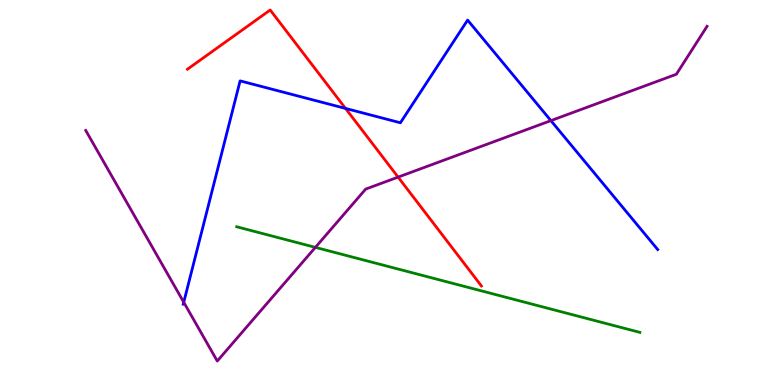[{'lines': ['blue', 'red'], 'intersections': [{'x': 4.46, 'y': 7.18}]}, {'lines': ['green', 'red'], 'intersections': []}, {'lines': ['purple', 'red'], 'intersections': [{'x': 5.14, 'y': 5.4}]}, {'lines': ['blue', 'green'], 'intersections': []}, {'lines': ['blue', 'purple'], 'intersections': [{'x': 2.37, 'y': 2.15}, {'x': 7.11, 'y': 6.87}]}, {'lines': ['green', 'purple'], 'intersections': [{'x': 4.07, 'y': 3.57}]}]